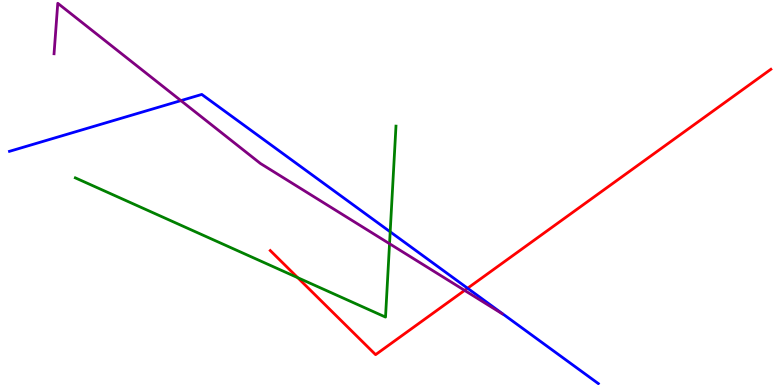[{'lines': ['blue', 'red'], 'intersections': [{'x': 6.03, 'y': 2.51}]}, {'lines': ['green', 'red'], 'intersections': [{'x': 3.84, 'y': 2.79}]}, {'lines': ['purple', 'red'], 'intersections': [{'x': 5.99, 'y': 2.46}]}, {'lines': ['blue', 'green'], 'intersections': [{'x': 5.03, 'y': 3.98}]}, {'lines': ['blue', 'purple'], 'intersections': [{'x': 2.33, 'y': 7.39}]}, {'lines': ['green', 'purple'], 'intersections': [{'x': 5.03, 'y': 3.67}]}]